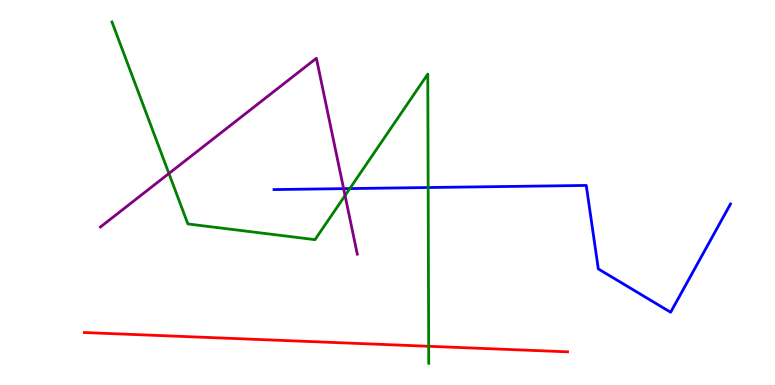[{'lines': ['blue', 'red'], 'intersections': []}, {'lines': ['green', 'red'], 'intersections': [{'x': 5.53, 'y': 1.01}]}, {'lines': ['purple', 'red'], 'intersections': []}, {'lines': ['blue', 'green'], 'intersections': [{'x': 4.51, 'y': 5.1}, {'x': 5.52, 'y': 5.13}]}, {'lines': ['blue', 'purple'], 'intersections': [{'x': 4.43, 'y': 5.1}]}, {'lines': ['green', 'purple'], 'intersections': [{'x': 2.18, 'y': 5.49}, {'x': 4.45, 'y': 4.92}]}]